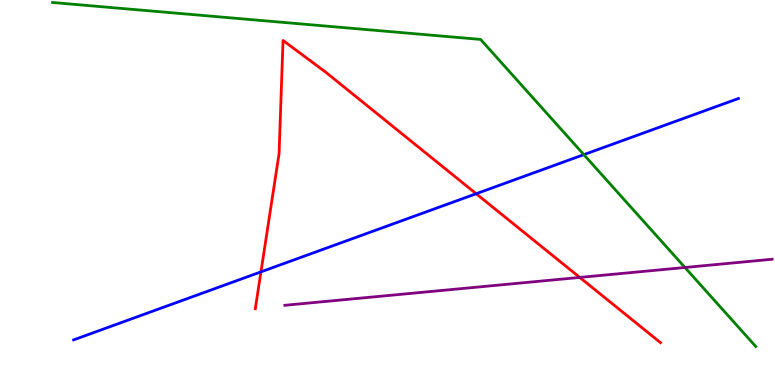[{'lines': ['blue', 'red'], 'intersections': [{'x': 3.37, 'y': 2.94}, {'x': 6.14, 'y': 4.97}]}, {'lines': ['green', 'red'], 'intersections': []}, {'lines': ['purple', 'red'], 'intersections': [{'x': 7.48, 'y': 2.79}]}, {'lines': ['blue', 'green'], 'intersections': [{'x': 7.53, 'y': 5.98}]}, {'lines': ['blue', 'purple'], 'intersections': []}, {'lines': ['green', 'purple'], 'intersections': [{'x': 8.84, 'y': 3.05}]}]